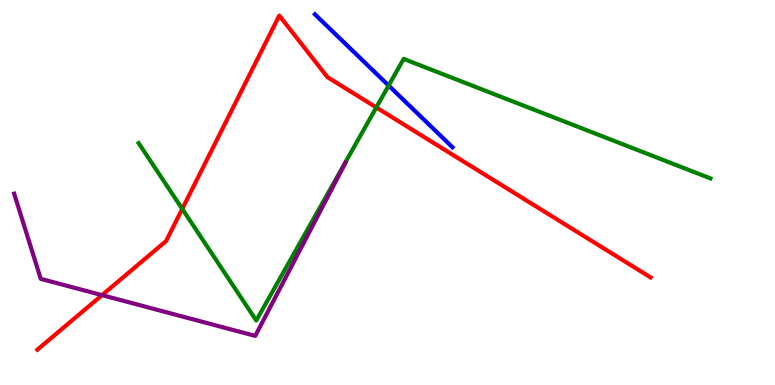[{'lines': ['blue', 'red'], 'intersections': []}, {'lines': ['green', 'red'], 'intersections': [{'x': 2.35, 'y': 4.57}, {'x': 4.86, 'y': 7.21}]}, {'lines': ['purple', 'red'], 'intersections': [{'x': 1.32, 'y': 2.33}]}, {'lines': ['blue', 'green'], 'intersections': [{'x': 5.01, 'y': 7.78}]}, {'lines': ['blue', 'purple'], 'intersections': []}, {'lines': ['green', 'purple'], 'intersections': []}]